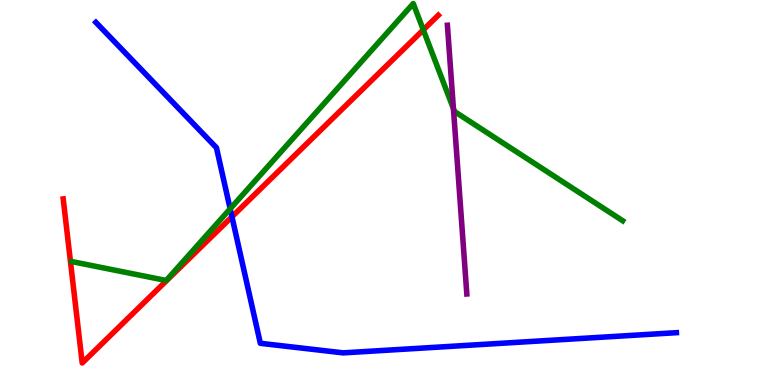[{'lines': ['blue', 'red'], 'intersections': [{'x': 2.99, 'y': 4.37}]}, {'lines': ['green', 'red'], 'intersections': [{'x': 5.46, 'y': 9.22}]}, {'lines': ['purple', 'red'], 'intersections': []}, {'lines': ['blue', 'green'], 'intersections': [{'x': 2.97, 'y': 4.58}]}, {'lines': ['blue', 'purple'], 'intersections': []}, {'lines': ['green', 'purple'], 'intersections': [{'x': 5.85, 'y': 7.18}]}]